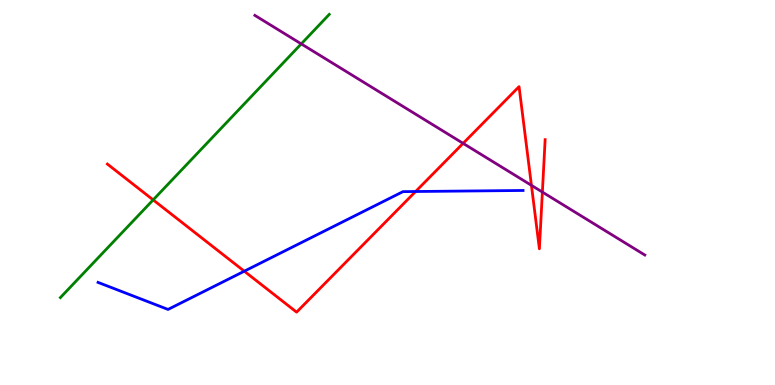[{'lines': ['blue', 'red'], 'intersections': [{'x': 3.15, 'y': 2.96}, {'x': 5.36, 'y': 5.03}]}, {'lines': ['green', 'red'], 'intersections': [{'x': 1.98, 'y': 4.81}]}, {'lines': ['purple', 'red'], 'intersections': [{'x': 5.98, 'y': 6.28}, {'x': 6.86, 'y': 5.19}, {'x': 7.0, 'y': 5.01}]}, {'lines': ['blue', 'green'], 'intersections': []}, {'lines': ['blue', 'purple'], 'intersections': []}, {'lines': ['green', 'purple'], 'intersections': [{'x': 3.89, 'y': 8.86}]}]